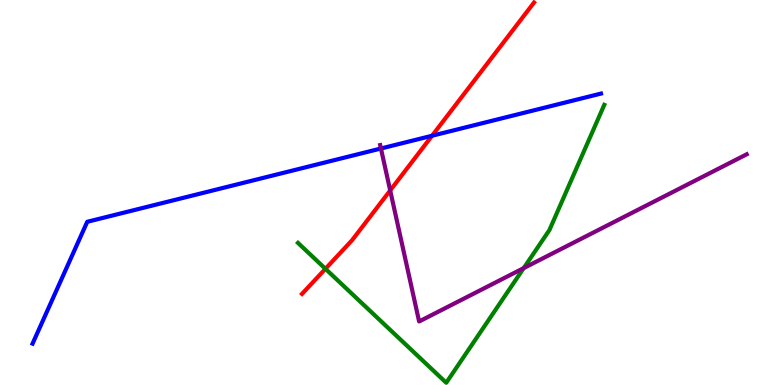[{'lines': ['blue', 'red'], 'intersections': [{'x': 5.57, 'y': 6.47}]}, {'lines': ['green', 'red'], 'intersections': [{'x': 4.2, 'y': 3.02}]}, {'lines': ['purple', 'red'], 'intersections': [{'x': 5.03, 'y': 5.05}]}, {'lines': ['blue', 'green'], 'intersections': []}, {'lines': ['blue', 'purple'], 'intersections': [{'x': 4.92, 'y': 6.14}]}, {'lines': ['green', 'purple'], 'intersections': [{'x': 6.76, 'y': 3.04}]}]